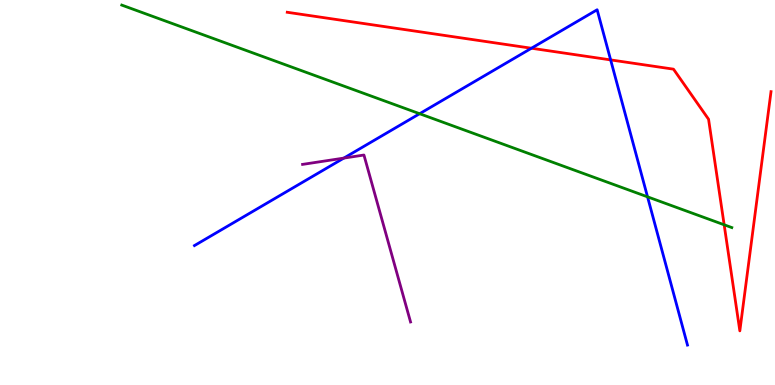[{'lines': ['blue', 'red'], 'intersections': [{'x': 6.86, 'y': 8.75}, {'x': 7.88, 'y': 8.44}]}, {'lines': ['green', 'red'], 'intersections': [{'x': 9.34, 'y': 4.16}]}, {'lines': ['purple', 'red'], 'intersections': []}, {'lines': ['blue', 'green'], 'intersections': [{'x': 5.41, 'y': 7.05}, {'x': 8.36, 'y': 4.89}]}, {'lines': ['blue', 'purple'], 'intersections': [{'x': 4.44, 'y': 5.89}]}, {'lines': ['green', 'purple'], 'intersections': []}]